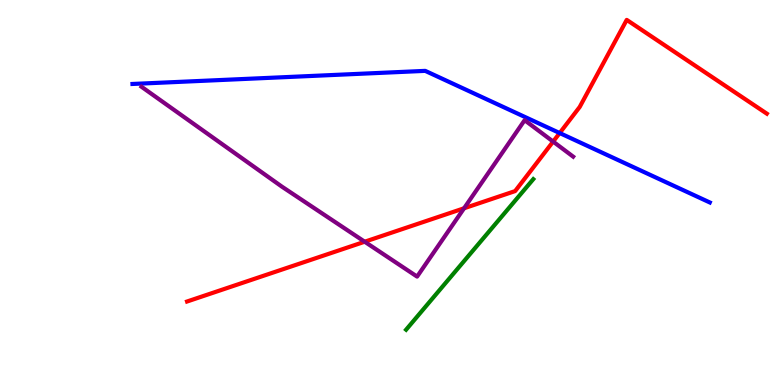[{'lines': ['blue', 'red'], 'intersections': [{'x': 7.22, 'y': 6.54}]}, {'lines': ['green', 'red'], 'intersections': []}, {'lines': ['purple', 'red'], 'intersections': [{'x': 4.71, 'y': 3.72}, {'x': 5.99, 'y': 4.59}, {'x': 7.14, 'y': 6.32}]}, {'lines': ['blue', 'green'], 'intersections': []}, {'lines': ['blue', 'purple'], 'intersections': []}, {'lines': ['green', 'purple'], 'intersections': []}]